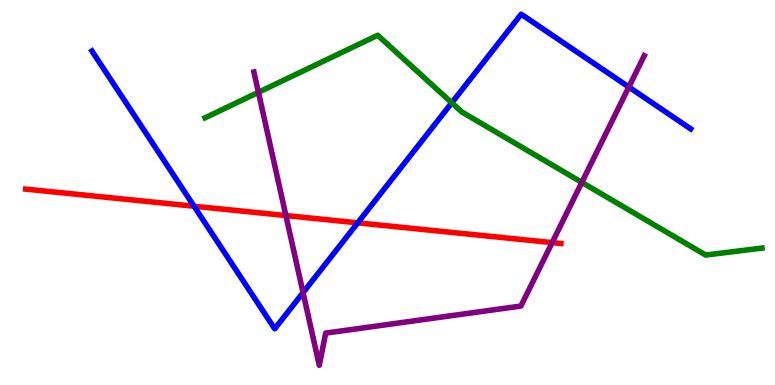[{'lines': ['blue', 'red'], 'intersections': [{'x': 2.5, 'y': 4.64}, {'x': 4.62, 'y': 4.21}]}, {'lines': ['green', 'red'], 'intersections': []}, {'lines': ['purple', 'red'], 'intersections': [{'x': 3.69, 'y': 4.4}, {'x': 7.12, 'y': 3.7}]}, {'lines': ['blue', 'green'], 'intersections': [{'x': 5.83, 'y': 7.33}]}, {'lines': ['blue', 'purple'], 'intersections': [{'x': 3.91, 'y': 2.4}, {'x': 8.11, 'y': 7.74}]}, {'lines': ['green', 'purple'], 'intersections': [{'x': 3.33, 'y': 7.6}, {'x': 7.51, 'y': 5.26}]}]